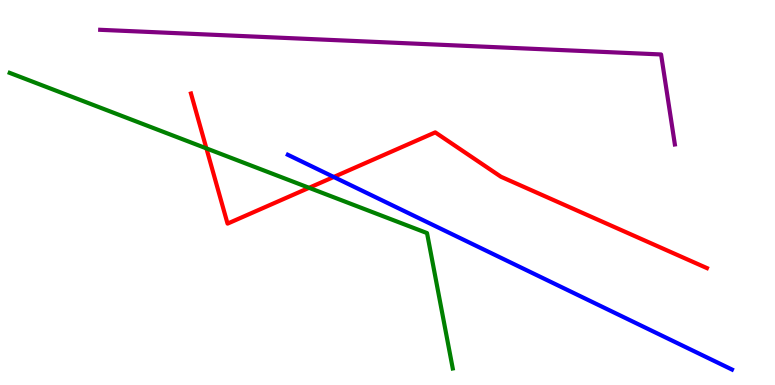[{'lines': ['blue', 'red'], 'intersections': [{'x': 4.31, 'y': 5.4}]}, {'lines': ['green', 'red'], 'intersections': [{'x': 2.66, 'y': 6.15}, {'x': 3.99, 'y': 5.12}]}, {'lines': ['purple', 'red'], 'intersections': []}, {'lines': ['blue', 'green'], 'intersections': []}, {'lines': ['blue', 'purple'], 'intersections': []}, {'lines': ['green', 'purple'], 'intersections': []}]